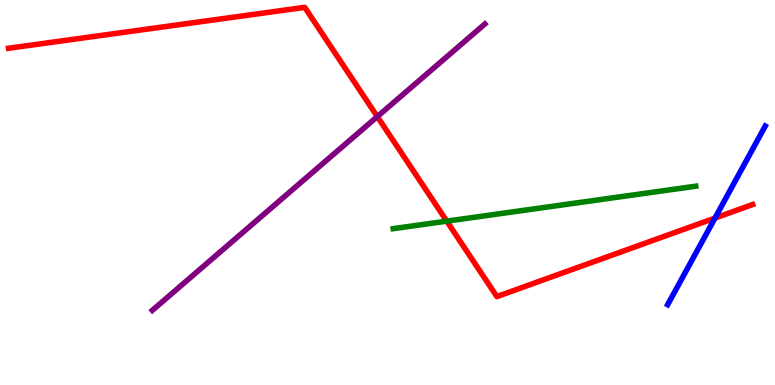[{'lines': ['blue', 'red'], 'intersections': [{'x': 9.23, 'y': 4.34}]}, {'lines': ['green', 'red'], 'intersections': [{'x': 5.76, 'y': 4.26}]}, {'lines': ['purple', 'red'], 'intersections': [{'x': 4.87, 'y': 6.97}]}, {'lines': ['blue', 'green'], 'intersections': []}, {'lines': ['blue', 'purple'], 'intersections': []}, {'lines': ['green', 'purple'], 'intersections': []}]